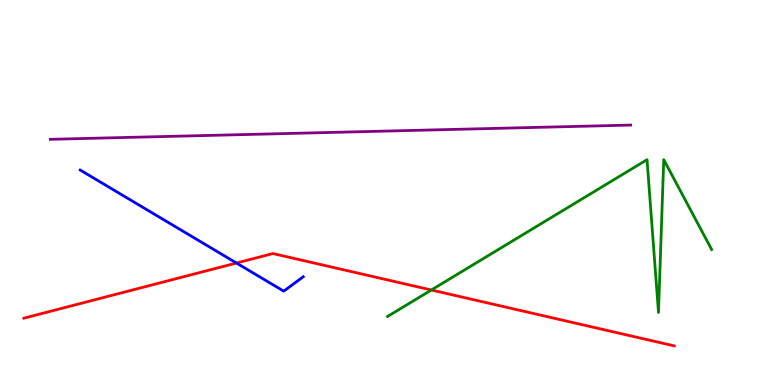[{'lines': ['blue', 'red'], 'intersections': [{'x': 3.05, 'y': 3.17}]}, {'lines': ['green', 'red'], 'intersections': [{'x': 5.57, 'y': 2.47}]}, {'lines': ['purple', 'red'], 'intersections': []}, {'lines': ['blue', 'green'], 'intersections': []}, {'lines': ['blue', 'purple'], 'intersections': []}, {'lines': ['green', 'purple'], 'intersections': []}]